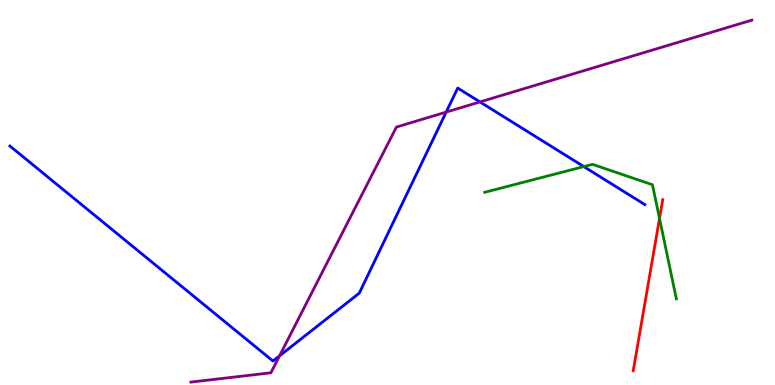[{'lines': ['blue', 'red'], 'intersections': []}, {'lines': ['green', 'red'], 'intersections': [{'x': 8.51, 'y': 4.33}]}, {'lines': ['purple', 'red'], 'intersections': []}, {'lines': ['blue', 'green'], 'intersections': [{'x': 7.53, 'y': 5.67}]}, {'lines': ['blue', 'purple'], 'intersections': [{'x': 3.61, 'y': 0.758}, {'x': 5.76, 'y': 7.09}, {'x': 6.19, 'y': 7.35}]}, {'lines': ['green', 'purple'], 'intersections': []}]